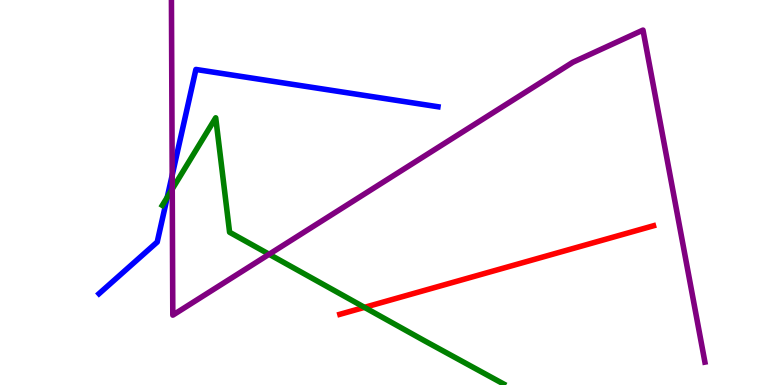[{'lines': ['blue', 'red'], 'intersections': []}, {'lines': ['green', 'red'], 'intersections': [{'x': 4.7, 'y': 2.02}]}, {'lines': ['purple', 'red'], 'intersections': []}, {'lines': ['blue', 'green'], 'intersections': [{'x': 2.16, 'y': 4.88}]}, {'lines': ['blue', 'purple'], 'intersections': [{'x': 2.22, 'y': 5.45}]}, {'lines': ['green', 'purple'], 'intersections': [{'x': 2.22, 'y': 5.09}, {'x': 3.47, 'y': 3.4}]}]